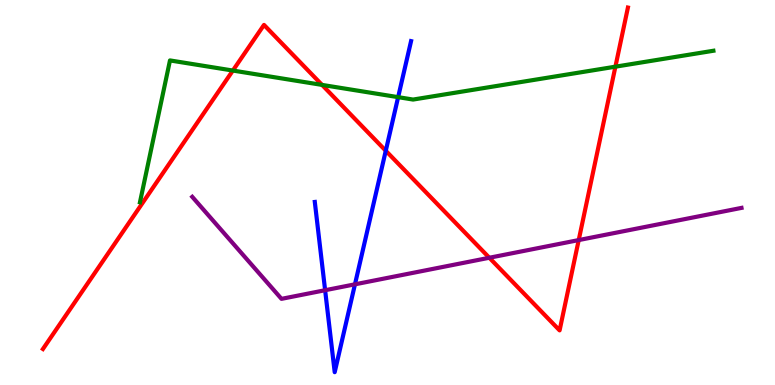[{'lines': ['blue', 'red'], 'intersections': [{'x': 4.98, 'y': 6.08}]}, {'lines': ['green', 'red'], 'intersections': [{'x': 3.0, 'y': 8.17}, {'x': 4.16, 'y': 7.79}, {'x': 7.94, 'y': 8.27}]}, {'lines': ['purple', 'red'], 'intersections': [{'x': 6.31, 'y': 3.31}, {'x': 7.47, 'y': 3.76}]}, {'lines': ['blue', 'green'], 'intersections': [{'x': 5.14, 'y': 7.48}]}, {'lines': ['blue', 'purple'], 'intersections': [{'x': 4.2, 'y': 2.46}, {'x': 4.58, 'y': 2.62}]}, {'lines': ['green', 'purple'], 'intersections': []}]